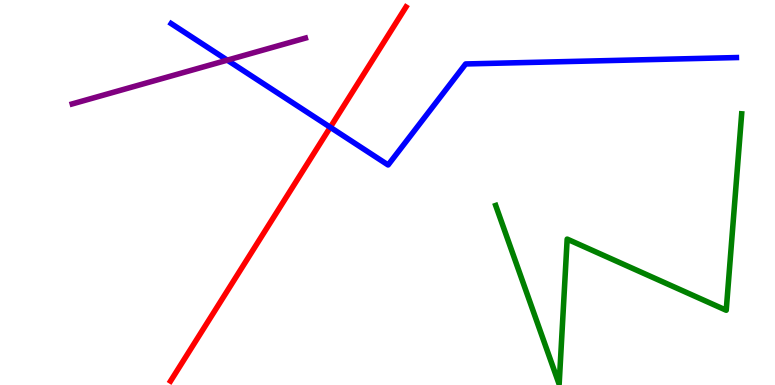[{'lines': ['blue', 'red'], 'intersections': [{'x': 4.26, 'y': 6.69}]}, {'lines': ['green', 'red'], 'intersections': []}, {'lines': ['purple', 'red'], 'intersections': []}, {'lines': ['blue', 'green'], 'intersections': []}, {'lines': ['blue', 'purple'], 'intersections': [{'x': 2.93, 'y': 8.44}]}, {'lines': ['green', 'purple'], 'intersections': []}]